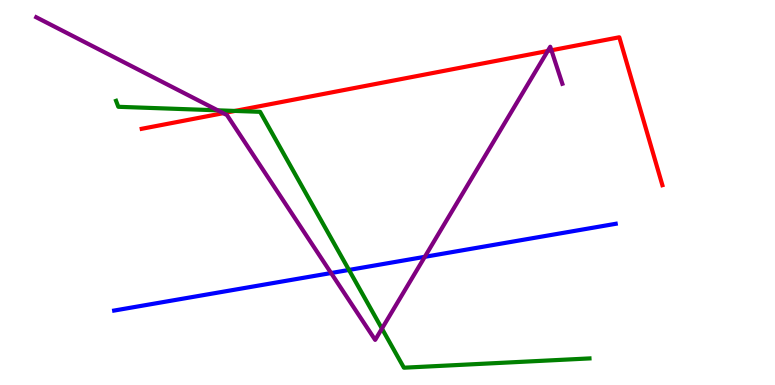[{'lines': ['blue', 'red'], 'intersections': []}, {'lines': ['green', 'red'], 'intersections': [{'x': 3.03, 'y': 7.12}]}, {'lines': ['purple', 'red'], 'intersections': [{'x': 2.88, 'y': 7.06}, {'x': 7.07, 'y': 8.68}, {'x': 7.12, 'y': 8.69}]}, {'lines': ['blue', 'green'], 'intersections': [{'x': 4.5, 'y': 2.99}]}, {'lines': ['blue', 'purple'], 'intersections': [{'x': 4.27, 'y': 2.91}, {'x': 5.48, 'y': 3.33}]}, {'lines': ['green', 'purple'], 'intersections': [{'x': 2.81, 'y': 7.13}, {'x': 4.93, 'y': 1.47}]}]